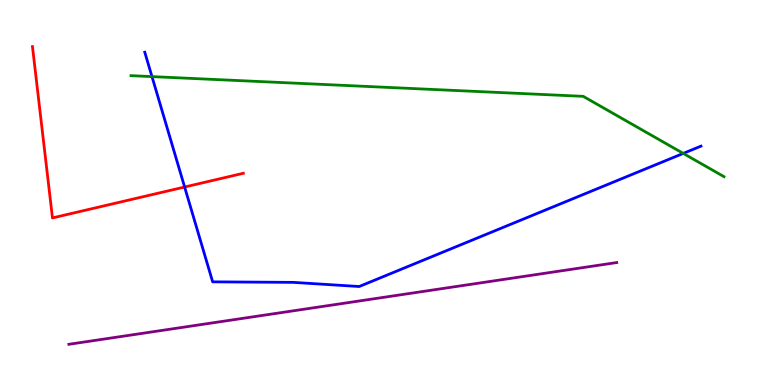[{'lines': ['blue', 'red'], 'intersections': [{'x': 2.38, 'y': 5.14}]}, {'lines': ['green', 'red'], 'intersections': []}, {'lines': ['purple', 'red'], 'intersections': []}, {'lines': ['blue', 'green'], 'intersections': [{'x': 1.96, 'y': 8.01}, {'x': 8.82, 'y': 6.02}]}, {'lines': ['blue', 'purple'], 'intersections': []}, {'lines': ['green', 'purple'], 'intersections': []}]